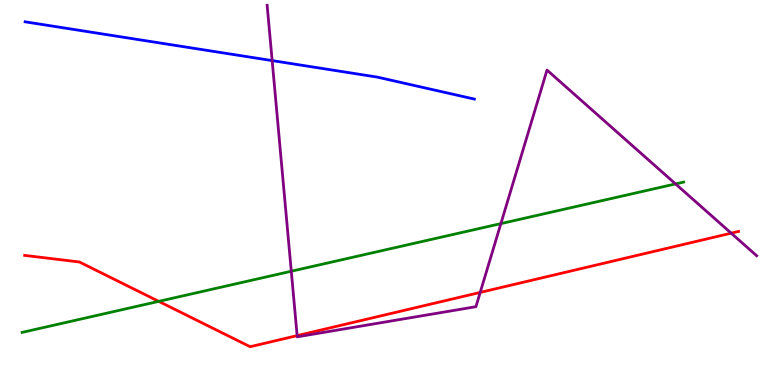[{'lines': ['blue', 'red'], 'intersections': []}, {'lines': ['green', 'red'], 'intersections': [{'x': 2.05, 'y': 2.17}]}, {'lines': ['purple', 'red'], 'intersections': [{'x': 3.83, 'y': 1.28}, {'x': 6.2, 'y': 2.4}, {'x': 9.43, 'y': 3.94}]}, {'lines': ['blue', 'green'], 'intersections': []}, {'lines': ['blue', 'purple'], 'intersections': [{'x': 3.51, 'y': 8.43}]}, {'lines': ['green', 'purple'], 'intersections': [{'x': 3.76, 'y': 2.95}, {'x': 6.46, 'y': 4.19}, {'x': 8.72, 'y': 5.22}]}]